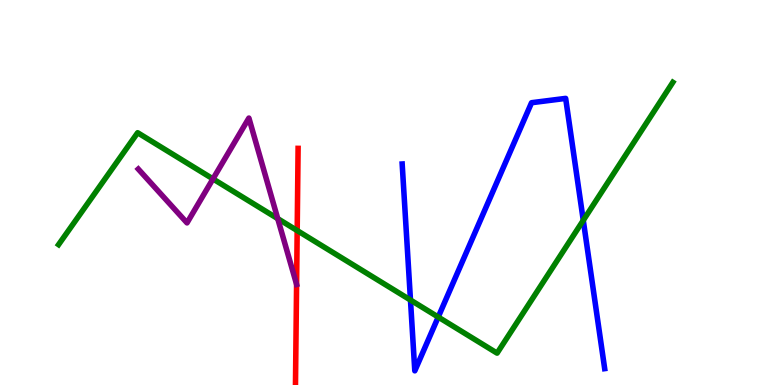[{'lines': ['blue', 'red'], 'intersections': []}, {'lines': ['green', 'red'], 'intersections': [{'x': 3.83, 'y': 4.01}]}, {'lines': ['purple', 'red'], 'intersections': [{'x': 3.83, 'y': 2.61}]}, {'lines': ['blue', 'green'], 'intersections': [{'x': 5.3, 'y': 2.21}, {'x': 5.65, 'y': 1.77}, {'x': 7.53, 'y': 4.28}]}, {'lines': ['blue', 'purple'], 'intersections': []}, {'lines': ['green', 'purple'], 'intersections': [{'x': 2.75, 'y': 5.35}, {'x': 3.58, 'y': 4.32}]}]